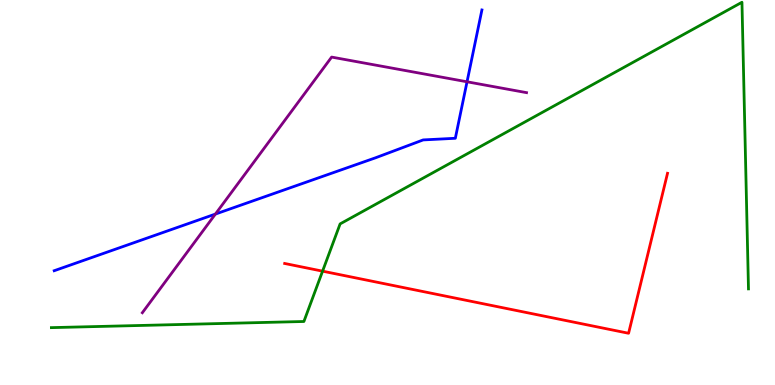[{'lines': ['blue', 'red'], 'intersections': []}, {'lines': ['green', 'red'], 'intersections': [{'x': 4.16, 'y': 2.96}]}, {'lines': ['purple', 'red'], 'intersections': []}, {'lines': ['blue', 'green'], 'intersections': []}, {'lines': ['blue', 'purple'], 'intersections': [{'x': 2.78, 'y': 4.44}, {'x': 6.03, 'y': 7.88}]}, {'lines': ['green', 'purple'], 'intersections': []}]